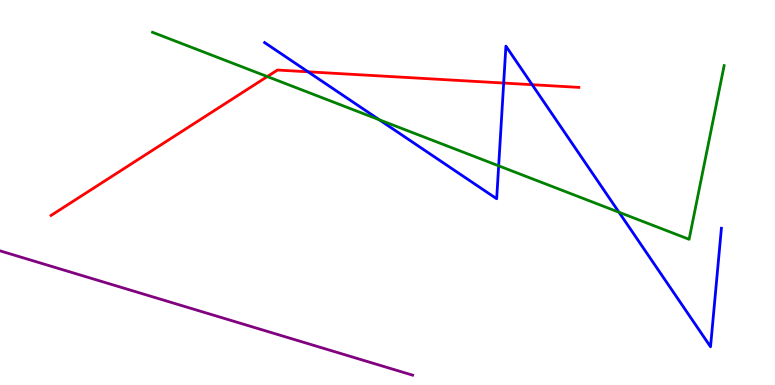[{'lines': ['blue', 'red'], 'intersections': [{'x': 3.97, 'y': 8.14}, {'x': 6.5, 'y': 7.84}, {'x': 6.87, 'y': 7.8}]}, {'lines': ['green', 'red'], 'intersections': [{'x': 3.45, 'y': 8.01}]}, {'lines': ['purple', 'red'], 'intersections': []}, {'lines': ['blue', 'green'], 'intersections': [{'x': 4.89, 'y': 6.89}, {'x': 6.43, 'y': 5.69}, {'x': 7.99, 'y': 4.49}]}, {'lines': ['blue', 'purple'], 'intersections': []}, {'lines': ['green', 'purple'], 'intersections': []}]